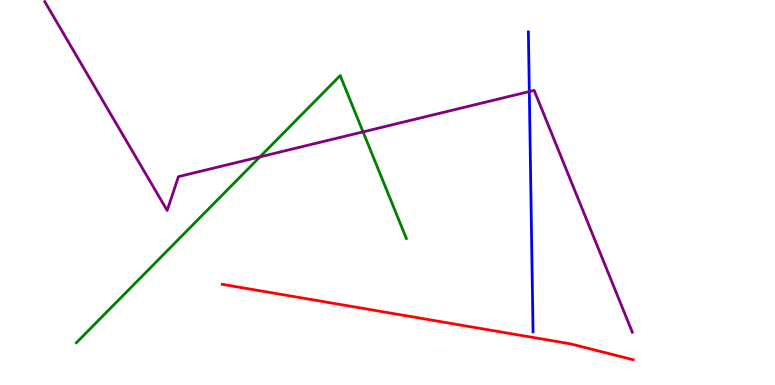[{'lines': ['blue', 'red'], 'intersections': []}, {'lines': ['green', 'red'], 'intersections': []}, {'lines': ['purple', 'red'], 'intersections': []}, {'lines': ['blue', 'green'], 'intersections': []}, {'lines': ['blue', 'purple'], 'intersections': [{'x': 6.83, 'y': 7.62}]}, {'lines': ['green', 'purple'], 'intersections': [{'x': 3.35, 'y': 5.93}, {'x': 4.68, 'y': 6.57}]}]